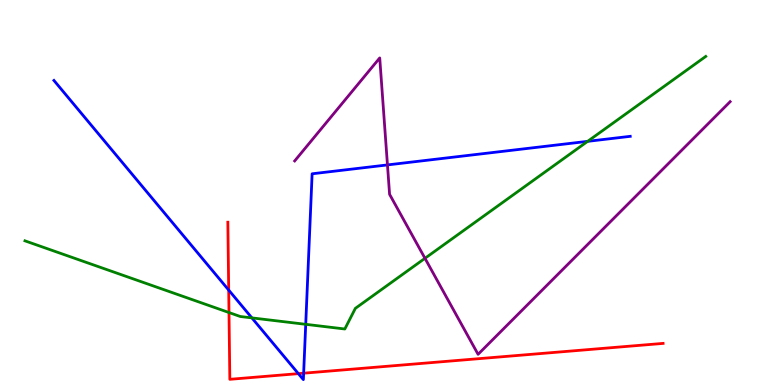[{'lines': ['blue', 'red'], 'intersections': [{'x': 2.95, 'y': 2.47}, {'x': 3.85, 'y': 0.295}, {'x': 3.92, 'y': 0.307}]}, {'lines': ['green', 'red'], 'intersections': [{'x': 2.95, 'y': 1.88}]}, {'lines': ['purple', 'red'], 'intersections': []}, {'lines': ['blue', 'green'], 'intersections': [{'x': 3.25, 'y': 1.74}, {'x': 3.94, 'y': 1.58}, {'x': 7.58, 'y': 6.33}]}, {'lines': ['blue', 'purple'], 'intersections': [{'x': 5.0, 'y': 5.72}]}, {'lines': ['green', 'purple'], 'intersections': [{'x': 5.48, 'y': 3.29}]}]